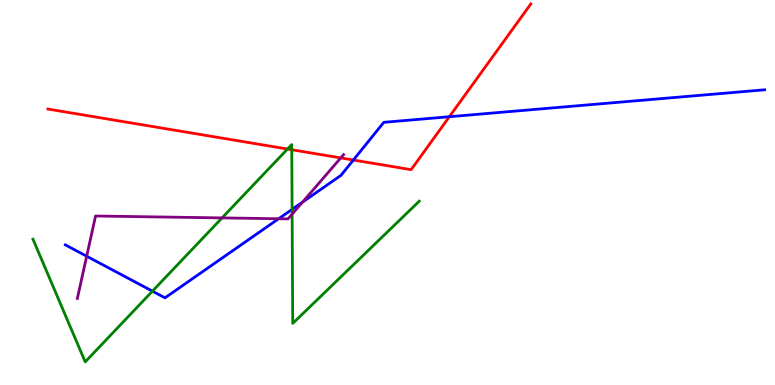[{'lines': ['blue', 'red'], 'intersections': [{'x': 4.56, 'y': 5.84}, {'x': 5.8, 'y': 6.97}]}, {'lines': ['green', 'red'], 'intersections': [{'x': 3.71, 'y': 6.13}, {'x': 3.76, 'y': 6.11}]}, {'lines': ['purple', 'red'], 'intersections': [{'x': 4.4, 'y': 5.9}]}, {'lines': ['blue', 'green'], 'intersections': [{'x': 1.97, 'y': 2.44}, {'x': 3.77, 'y': 4.56}]}, {'lines': ['blue', 'purple'], 'intersections': [{'x': 1.12, 'y': 3.34}, {'x': 3.6, 'y': 4.32}, {'x': 3.9, 'y': 4.75}]}, {'lines': ['green', 'purple'], 'intersections': [{'x': 2.87, 'y': 4.34}, {'x': 3.77, 'y': 4.44}]}]